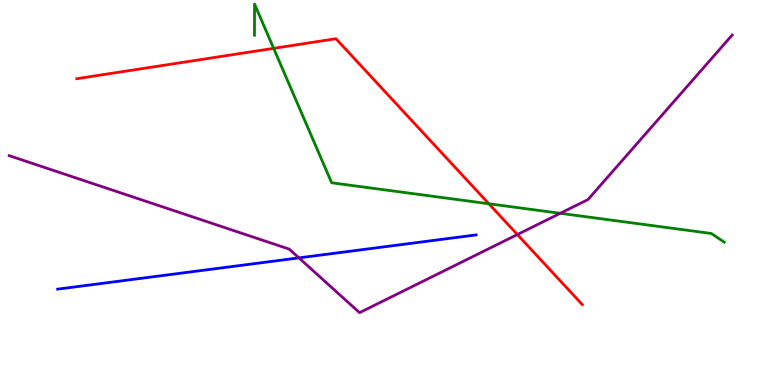[{'lines': ['blue', 'red'], 'intersections': []}, {'lines': ['green', 'red'], 'intersections': [{'x': 3.53, 'y': 8.74}, {'x': 6.31, 'y': 4.71}]}, {'lines': ['purple', 'red'], 'intersections': [{'x': 6.68, 'y': 3.91}]}, {'lines': ['blue', 'green'], 'intersections': []}, {'lines': ['blue', 'purple'], 'intersections': [{'x': 3.86, 'y': 3.3}]}, {'lines': ['green', 'purple'], 'intersections': [{'x': 7.23, 'y': 4.46}]}]